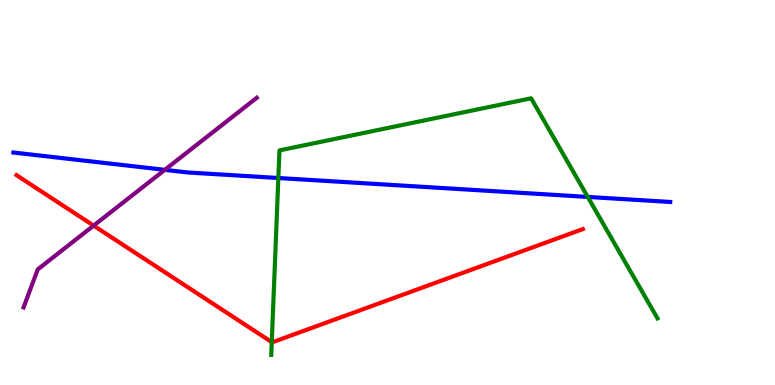[{'lines': ['blue', 'red'], 'intersections': []}, {'lines': ['green', 'red'], 'intersections': [{'x': 3.51, 'y': 1.11}]}, {'lines': ['purple', 'red'], 'intersections': [{'x': 1.21, 'y': 4.14}]}, {'lines': ['blue', 'green'], 'intersections': [{'x': 3.59, 'y': 5.38}, {'x': 7.58, 'y': 4.89}]}, {'lines': ['blue', 'purple'], 'intersections': [{'x': 2.13, 'y': 5.59}]}, {'lines': ['green', 'purple'], 'intersections': []}]